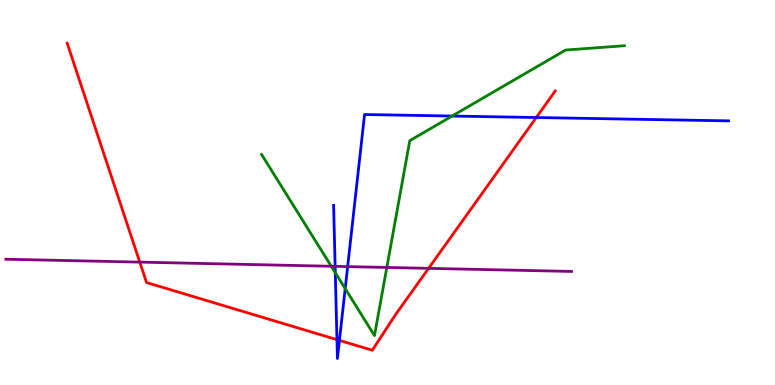[{'lines': ['blue', 'red'], 'intersections': [{'x': 4.35, 'y': 1.18}, {'x': 4.38, 'y': 1.16}, {'x': 6.92, 'y': 6.95}]}, {'lines': ['green', 'red'], 'intersections': []}, {'lines': ['purple', 'red'], 'intersections': [{'x': 1.8, 'y': 3.19}, {'x': 5.53, 'y': 3.03}]}, {'lines': ['blue', 'green'], 'intersections': [{'x': 4.33, 'y': 2.92}, {'x': 4.45, 'y': 2.5}, {'x': 5.83, 'y': 6.99}]}, {'lines': ['blue', 'purple'], 'intersections': [{'x': 4.32, 'y': 3.08}, {'x': 4.49, 'y': 3.08}]}, {'lines': ['green', 'purple'], 'intersections': [{'x': 4.27, 'y': 3.08}, {'x': 4.99, 'y': 3.05}]}]